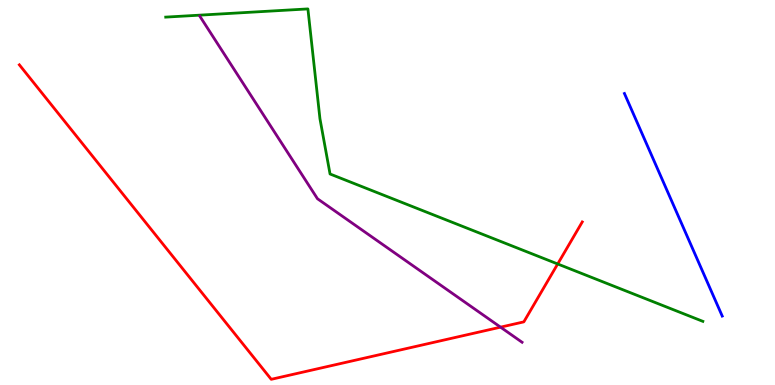[{'lines': ['blue', 'red'], 'intersections': []}, {'lines': ['green', 'red'], 'intersections': [{'x': 7.2, 'y': 3.14}]}, {'lines': ['purple', 'red'], 'intersections': [{'x': 6.46, 'y': 1.5}]}, {'lines': ['blue', 'green'], 'intersections': []}, {'lines': ['blue', 'purple'], 'intersections': []}, {'lines': ['green', 'purple'], 'intersections': []}]